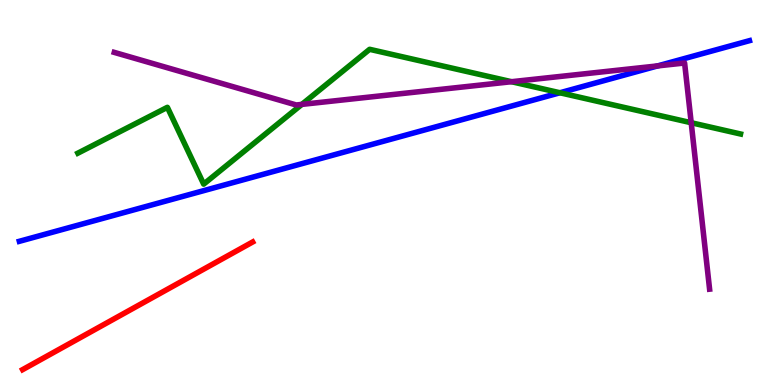[{'lines': ['blue', 'red'], 'intersections': []}, {'lines': ['green', 'red'], 'intersections': []}, {'lines': ['purple', 'red'], 'intersections': []}, {'lines': ['blue', 'green'], 'intersections': [{'x': 7.22, 'y': 7.59}]}, {'lines': ['blue', 'purple'], 'intersections': [{'x': 8.49, 'y': 8.29}]}, {'lines': ['green', 'purple'], 'intersections': [{'x': 3.89, 'y': 7.29}, {'x': 6.6, 'y': 7.88}, {'x': 8.92, 'y': 6.81}]}]